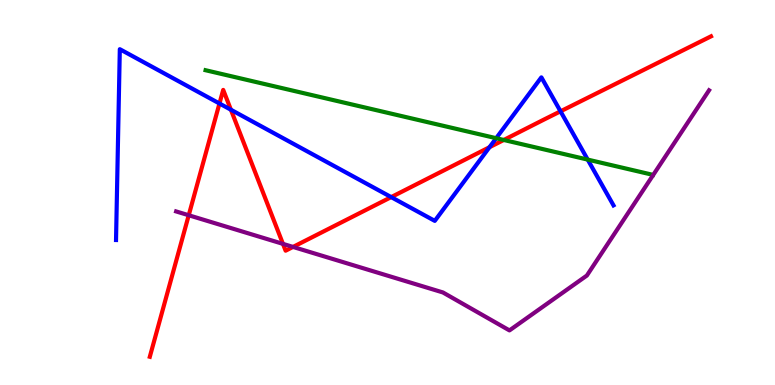[{'lines': ['blue', 'red'], 'intersections': [{'x': 2.83, 'y': 7.31}, {'x': 2.98, 'y': 7.15}, {'x': 5.05, 'y': 4.88}, {'x': 6.32, 'y': 6.18}, {'x': 7.23, 'y': 7.11}]}, {'lines': ['green', 'red'], 'intersections': [{'x': 6.5, 'y': 6.36}]}, {'lines': ['purple', 'red'], 'intersections': [{'x': 2.44, 'y': 4.41}, {'x': 3.65, 'y': 3.67}, {'x': 3.78, 'y': 3.59}]}, {'lines': ['blue', 'green'], 'intersections': [{'x': 6.4, 'y': 6.41}, {'x': 7.58, 'y': 5.85}]}, {'lines': ['blue', 'purple'], 'intersections': []}, {'lines': ['green', 'purple'], 'intersections': []}]